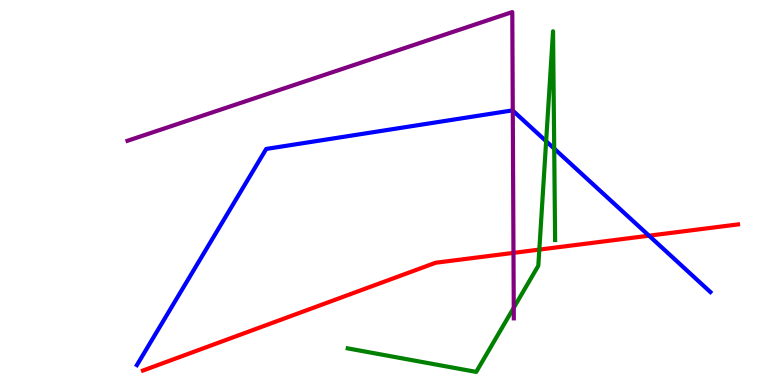[{'lines': ['blue', 'red'], 'intersections': [{'x': 8.37, 'y': 3.88}]}, {'lines': ['green', 'red'], 'intersections': [{'x': 6.96, 'y': 3.52}]}, {'lines': ['purple', 'red'], 'intersections': [{'x': 6.63, 'y': 3.43}]}, {'lines': ['blue', 'green'], 'intersections': [{'x': 7.05, 'y': 6.33}, {'x': 7.15, 'y': 6.14}]}, {'lines': ['blue', 'purple'], 'intersections': [{'x': 6.62, 'y': 7.13}]}, {'lines': ['green', 'purple'], 'intersections': [{'x': 6.63, 'y': 2.01}]}]